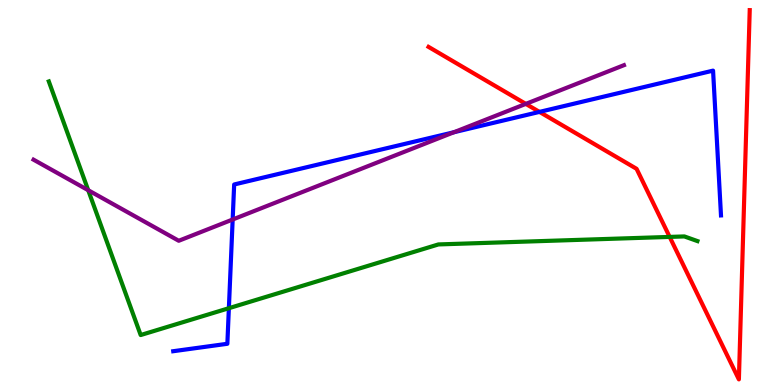[{'lines': ['blue', 'red'], 'intersections': [{'x': 6.96, 'y': 7.09}]}, {'lines': ['green', 'red'], 'intersections': [{'x': 8.64, 'y': 3.85}]}, {'lines': ['purple', 'red'], 'intersections': [{'x': 6.78, 'y': 7.3}]}, {'lines': ['blue', 'green'], 'intersections': [{'x': 2.95, 'y': 1.99}]}, {'lines': ['blue', 'purple'], 'intersections': [{'x': 3.0, 'y': 4.3}, {'x': 5.86, 'y': 6.57}]}, {'lines': ['green', 'purple'], 'intersections': [{'x': 1.14, 'y': 5.06}]}]